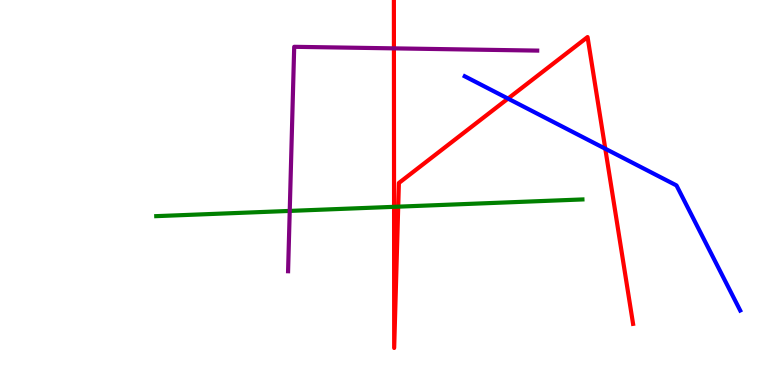[{'lines': ['blue', 'red'], 'intersections': [{'x': 6.55, 'y': 7.44}, {'x': 7.81, 'y': 6.14}]}, {'lines': ['green', 'red'], 'intersections': [{'x': 5.08, 'y': 4.63}, {'x': 5.14, 'y': 4.63}]}, {'lines': ['purple', 'red'], 'intersections': [{'x': 5.08, 'y': 8.74}]}, {'lines': ['blue', 'green'], 'intersections': []}, {'lines': ['blue', 'purple'], 'intersections': []}, {'lines': ['green', 'purple'], 'intersections': [{'x': 3.74, 'y': 4.52}]}]